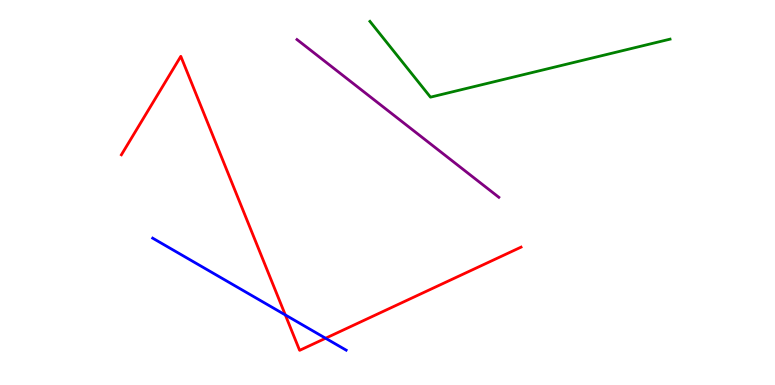[{'lines': ['blue', 'red'], 'intersections': [{'x': 3.68, 'y': 1.82}, {'x': 4.2, 'y': 1.21}]}, {'lines': ['green', 'red'], 'intersections': []}, {'lines': ['purple', 'red'], 'intersections': []}, {'lines': ['blue', 'green'], 'intersections': []}, {'lines': ['blue', 'purple'], 'intersections': []}, {'lines': ['green', 'purple'], 'intersections': []}]